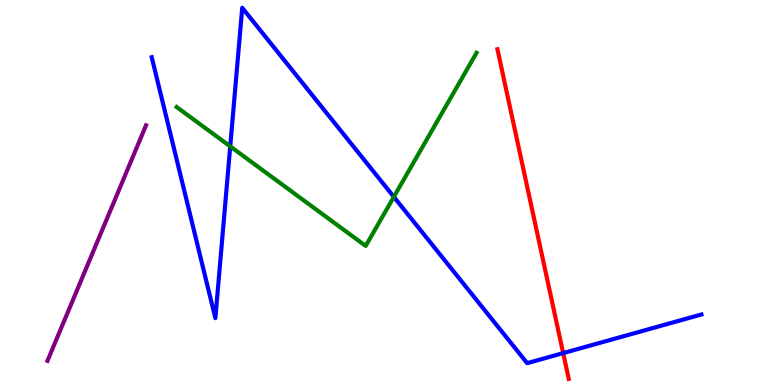[{'lines': ['blue', 'red'], 'intersections': [{'x': 7.27, 'y': 0.828}]}, {'lines': ['green', 'red'], 'intersections': []}, {'lines': ['purple', 'red'], 'intersections': []}, {'lines': ['blue', 'green'], 'intersections': [{'x': 2.97, 'y': 6.2}, {'x': 5.08, 'y': 4.89}]}, {'lines': ['blue', 'purple'], 'intersections': []}, {'lines': ['green', 'purple'], 'intersections': []}]